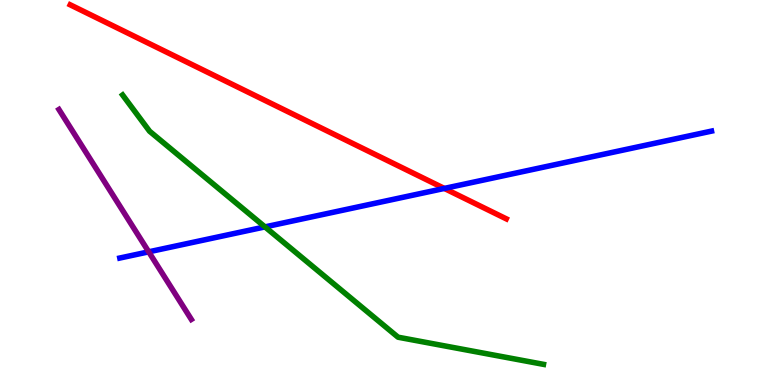[{'lines': ['blue', 'red'], 'intersections': [{'x': 5.73, 'y': 5.11}]}, {'lines': ['green', 'red'], 'intersections': []}, {'lines': ['purple', 'red'], 'intersections': []}, {'lines': ['blue', 'green'], 'intersections': [{'x': 3.42, 'y': 4.11}]}, {'lines': ['blue', 'purple'], 'intersections': [{'x': 1.92, 'y': 3.46}]}, {'lines': ['green', 'purple'], 'intersections': []}]